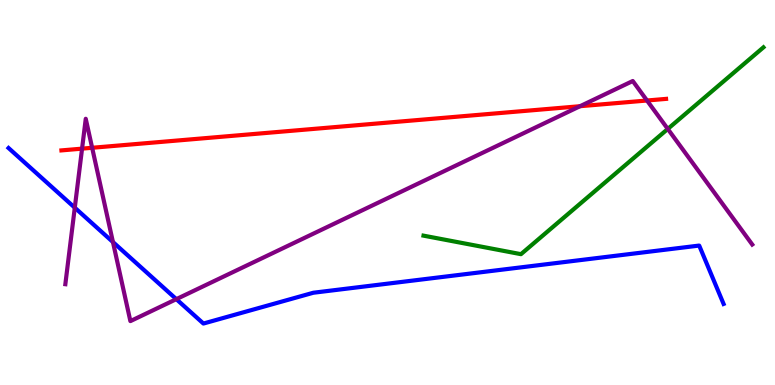[{'lines': ['blue', 'red'], 'intersections': []}, {'lines': ['green', 'red'], 'intersections': []}, {'lines': ['purple', 'red'], 'intersections': [{'x': 1.06, 'y': 6.14}, {'x': 1.19, 'y': 6.16}, {'x': 7.48, 'y': 7.24}, {'x': 8.35, 'y': 7.39}]}, {'lines': ['blue', 'green'], 'intersections': []}, {'lines': ['blue', 'purple'], 'intersections': [{'x': 0.965, 'y': 4.61}, {'x': 1.46, 'y': 3.71}, {'x': 2.28, 'y': 2.23}]}, {'lines': ['green', 'purple'], 'intersections': [{'x': 8.62, 'y': 6.65}]}]